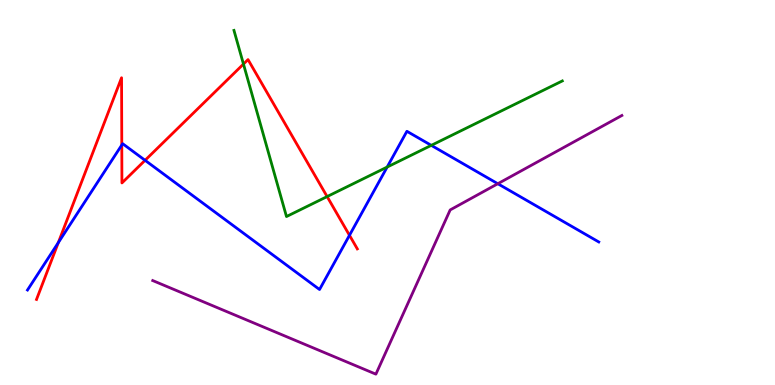[{'lines': ['blue', 'red'], 'intersections': [{'x': 0.753, 'y': 3.7}, {'x': 1.57, 'y': 6.23}, {'x': 1.87, 'y': 5.84}, {'x': 4.51, 'y': 3.89}]}, {'lines': ['green', 'red'], 'intersections': [{'x': 3.14, 'y': 8.34}, {'x': 4.22, 'y': 4.89}]}, {'lines': ['purple', 'red'], 'intersections': []}, {'lines': ['blue', 'green'], 'intersections': [{'x': 5.0, 'y': 5.66}, {'x': 5.57, 'y': 6.22}]}, {'lines': ['blue', 'purple'], 'intersections': [{'x': 6.42, 'y': 5.23}]}, {'lines': ['green', 'purple'], 'intersections': []}]